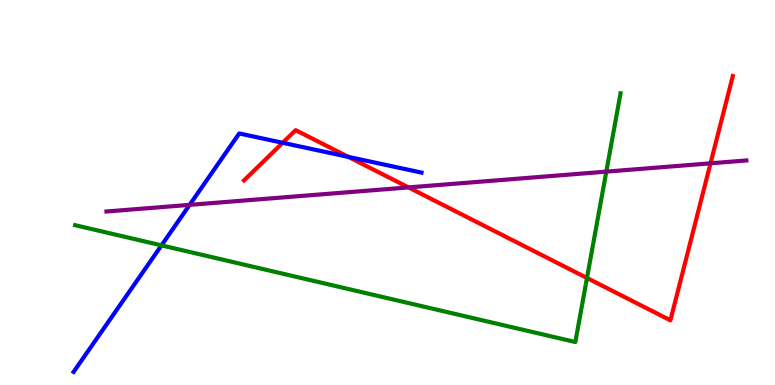[{'lines': ['blue', 'red'], 'intersections': [{'x': 3.65, 'y': 6.29}, {'x': 4.49, 'y': 5.92}]}, {'lines': ['green', 'red'], 'intersections': [{'x': 7.57, 'y': 2.78}]}, {'lines': ['purple', 'red'], 'intersections': [{'x': 5.27, 'y': 5.13}, {'x': 9.17, 'y': 5.76}]}, {'lines': ['blue', 'green'], 'intersections': [{'x': 2.08, 'y': 3.63}]}, {'lines': ['blue', 'purple'], 'intersections': [{'x': 2.45, 'y': 4.68}]}, {'lines': ['green', 'purple'], 'intersections': [{'x': 7.82, 'y': 5.54}]}]